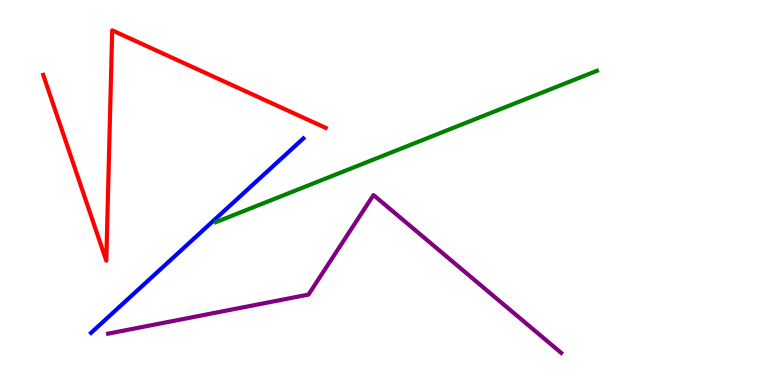[{'lines': ['blue', 'red'], 'intersections': []}, {'lines': ['green', 'red'], 'intersections': []}, {'lines': ['purple', 'red'], 'intersections': []}, {'lines': ['blue', 'green'], 'intersections': []}, {'lines': ['blue', 'purple'], 'intersections': []}, {'lines': ['green', 'purple'], 'intersections': []}]